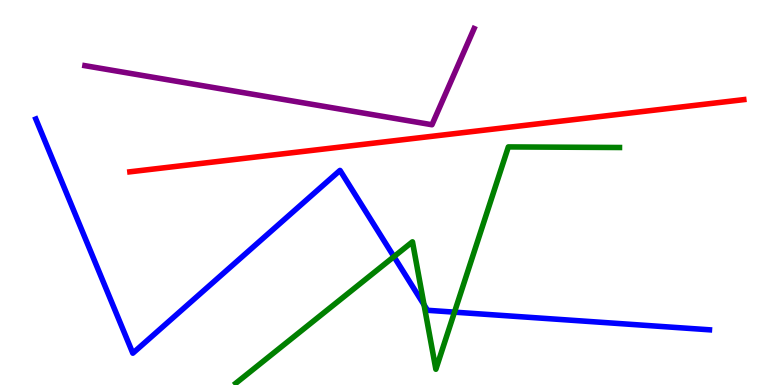[{'lines': ['blue', 'red'], 'intersections': []}, {'lines': ['green', 'red'], 'intersections': []}, {'lines': ['purple', 'red'], 'intersections': []}, {'lines': ['blue', 'green'], 'intersections': [{'x': 5.08, 'y': 3.33}, {'x': 5.47, 'y': 2.08}, {'x': 5.86, 'y': 1.89}]}, {'lines': ['blue', 'purple'], 'intersections': []}, {'lines': ['green', 'purple'], 'intersections': []}]